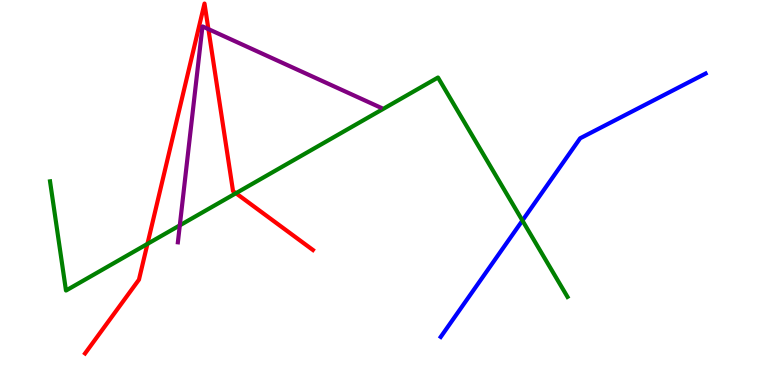[{'lines': ['blue', 'red'], 'intersections': []}, {'lines': ['green', 'red'], 'intersections': [{'x': 1.9, 'y': 3.67}, {'x': 3.04, 'y': 4.98}]}, {'lines': ['purple', 'red'], 'intersections': [{'x': 2.69, 'y': 9.24}]}, {'lines': ['blue', 'green'], 'intersections': [{'x': 6.74, 'y': 4.27}]}, {'lines': ['blue', 'purple'], 'intersections': []}, {'lines': ['green', 'purple'], 'intersections': [{'x': 2.32, 'y': 4.15}]}]